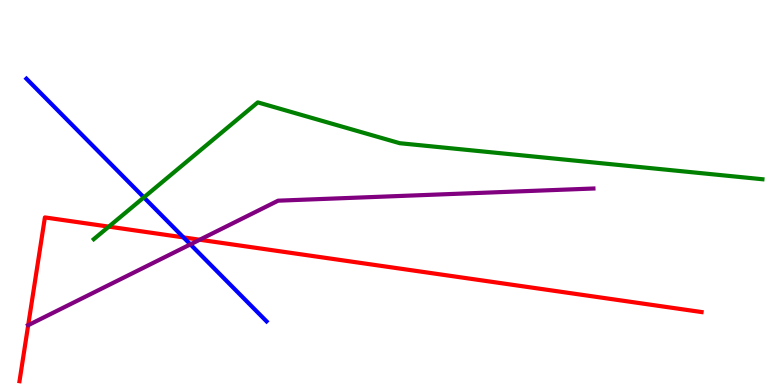[{'lines': ['blue', 'red'], 'intersections': [{'x': 2.37, 'y': 3.83}]}, {'lines': ['green', 'red'], 'intersections': [{'x': 1.4, 'y': 4.11}]}, {'lines': ['purple', 'red'], 'intersections': [{'x': 0.364, 'y': 1.55}, {'x': 2.58, 'y': 3.77}]}, {'lines': ['blue', 'green'], 'intersections': [{'x': 1.86, 'y': 4.87}]}, {'lines': ['blue', 'purple'], 'intersections': [{'x': 2.46, 'y': 3.65}]}, {'lines': ['green', 'purple'], 'intersections': []}]